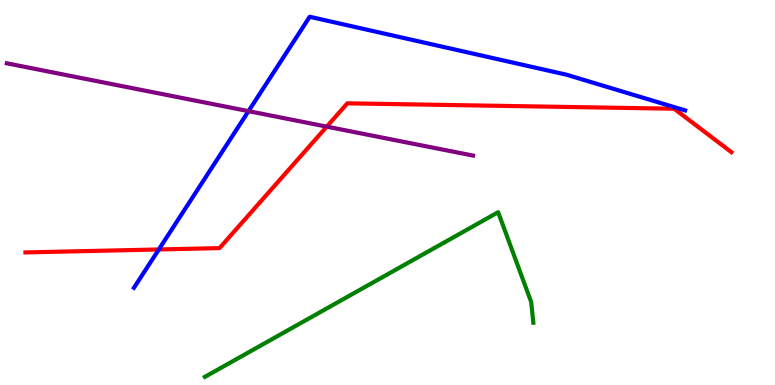[{'lines': ['blue', 'red'], 'intersections': [{'x': 2.05, 'y': 3.52}]}, {'lines': ['green', 'red'], 'intersections': []}, {'lines': ['purple', 'red'], 'intersections': [{'x': 4.22, 'y': 6.71}]}, {'lines': ['blue', 'green'], 'intersections': []}, {'lines': ['blue', 'purple'], 'intersections': [{'x': 3.21, 'y': 7.11}]}, {'lines': ['green', 'purple'], 'intersections': []}]